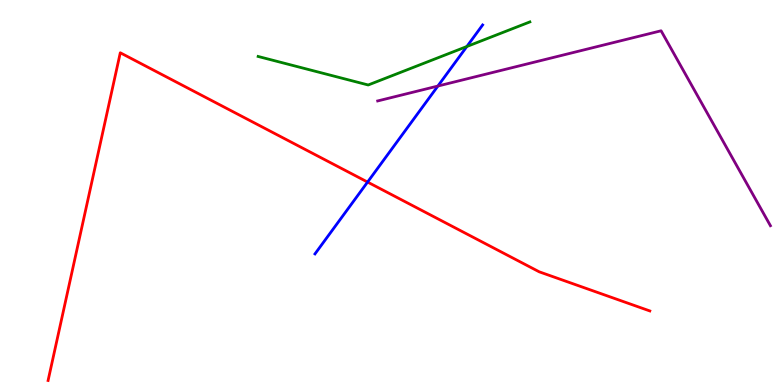[{'lines': ['blue', 'red'], 'intersections': [{'x': 4.74, 'y': 5.27}]}, {'lines': ['green', 'red'], 'intersections': []}, {'lines': ['purple', 'red'], 'intersections': []}, {'lines': ['blue', 'green'], 'intersections': [{'x': 6.02, 'y': 8.79}]}, {'lines': ['blue', 'purple'], 'intersections': [{'x': 5.65, 'y': 7.77}]}, {'lines': ['green', 'purple'], 'intersections': []}]